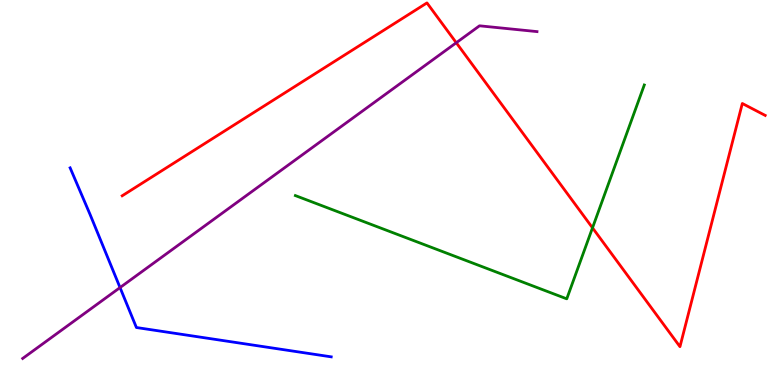[{'lines': ['blue', 'red'], 'intersections': []}, {'lines': ['green', 'red'], 'intersections': [{'x': 7.65, 'y': 4.08}]}, {'lines': ['purple', 'red'], 'intersections': [{'x': 5.89, 'y': 8.89}]}, {'lines': ['blue', 'green'], 'intersections': []}, {'lines': ['blue', 'purple'], 'intersections': [{'x': 1.55, 'y': 2.53}]}, {'lines': ['green', 'purple'], 'intersections': []}]